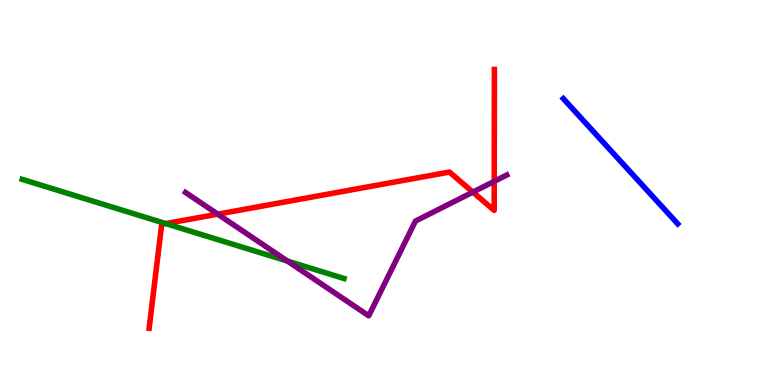[{'lines': ['blue', 'red'], 'intersections': []}, {'lines': ['green', 'red'], 'intersections': [{'x': 2.14, 'y': 4.19}]}, {'lines': ['purple', 'red'], 'intersections': [{'x': 2.81, 'y': 4.44}, {'x': 6.1, 'y': 5.01}, {'x': 6.38, 'y': 5.29}]}, {'lines': ['blue', 'green'], 'intersections': []}, {'lines': ['blue', 'purple'], 'intersections': []}, {'lines': ['green', 'purple'], 'intersections': [{'x': 3.71, 'y': 3.22}]}]